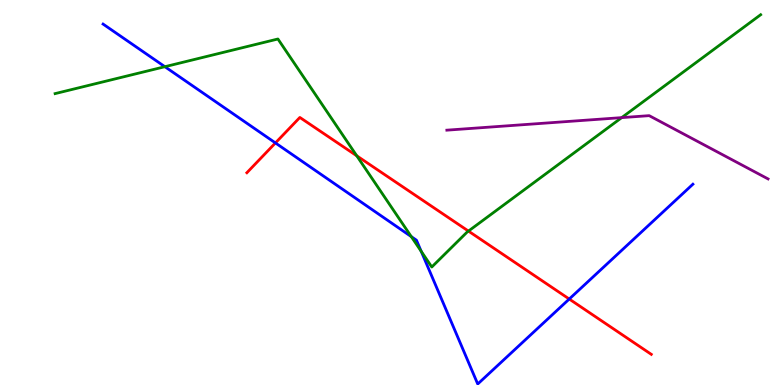[{'lines': ['blue', 'red'], 'intersections': [{'x': 3.55, 'y': 6.29}, {'x': 7.35, 'y': 2.23}]}, {'lines': ['green', 'red'], 'intersections': [{'x': 4.6, 'y': 5.95}, {'x': 6.04, 'y': 4.0}]}, {'lines': ['purple', 'red'], 'intersections': []}, {'lines': ['blue', 'green'], 'intersections': [{'x': 2.13, 'y': 8.27}, {'x': 5.31, 'y': 3.85}, {'x': 5.43, 'y': 3.47}]}, {'lines': ['blue', 'purple'], 'intersections': []}, {'lines': ['green', 'purple'], 'intersections': [{'x': 8.02, 'y': 6.94}]}]